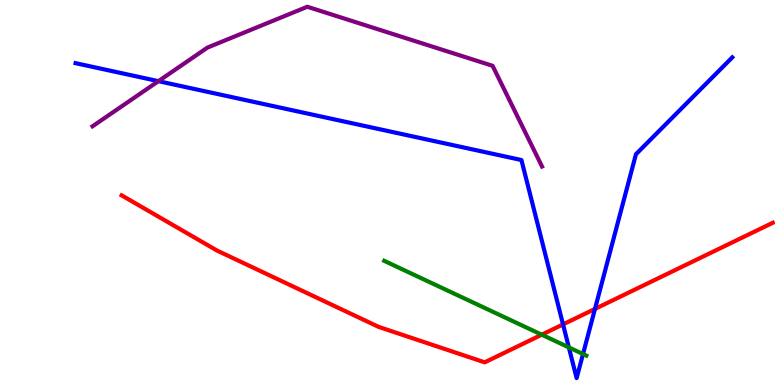[{'lines': ['blue', 'red'], 'intersections': [{'x': 7.26, 'y': 1.57}, {'x': 7.68, 'y': 1.98}]}, {'lines': ['green', 'red'], 'intersections': [{'x': 6.99, 'y': 1.31}]}, {'lines': ['purple', 'red'], 'intersections': []}, {'lines': ['blue', 'green'], 'intersections': [{'x': 7.34, 'y': 0.977}, {'x': 7.52, 'y': 0.804}]}, {'lines': ['blue', 'purple'], 'intersections': [{'x': 2.04, 'y': 7.89}]}, {'lines': ['green', 'purple'], 'intersections': []}]